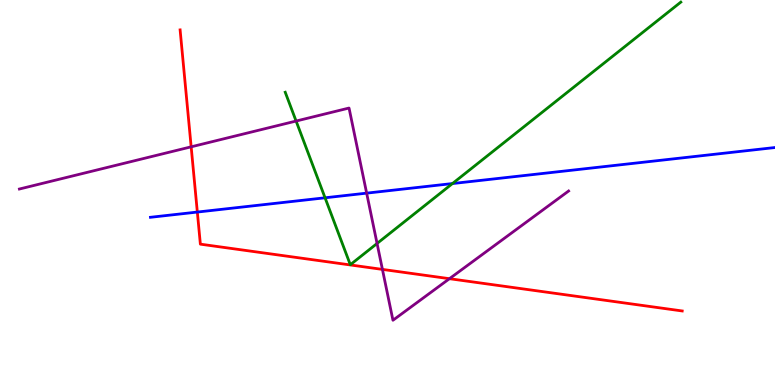[{'lines': ['blue', 'red'], 'intersections': [{'x': 2.55, 'y': 4.49}]}, {'lines': ['green', 'red'], 'intersections': []}, {'lines': ['purple', 'red'], 'intersections': [{'x': 2.47, 'y': 6.19}, {'x': 4.93, 'y': 3.0}, {'x': 5.8, 'y': 2.76}]}, {'lines': ['blue', 'green'], 'intersections': [{'x': 4.19, 'y': 4.86}, {'x': 5.84, 'y': 5.23}]}, {'lines': ['blue', 'purple'], 'intersections': [{'x': 4.73, 'y': 4.98}]}, {'lines': ['green', 'purple'], 'intersections': [{'x': 3.82, 'y': 6.86}, {'x': 4.87, 'y': 3.68}]}]